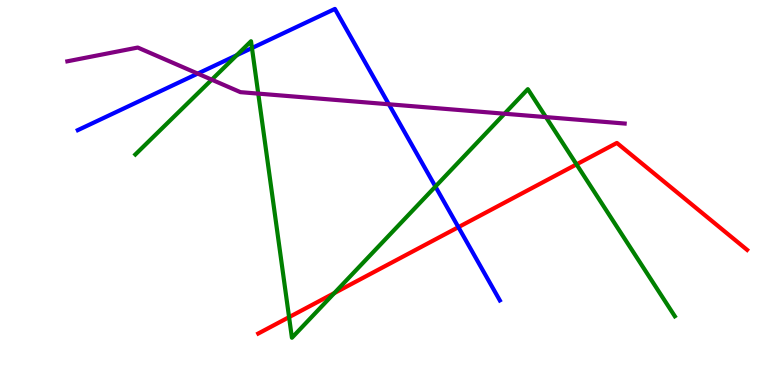[{'lines': ['blue', 'red'], 'intersections': [{'x': 5.91, 'y': 4.1}]}, {'lines': ['green', 'red'], 'intersections': [{'x': 3.73, 'y': 1.76}, {'x': 4.31, 'y': 2.39}, {'x': 7.44, 'y': 5.73}]}, {'lines': ['purple', 'red'], 'intersections': []}, {'lines': ['blue', 'green'], 'intersections': [{'x': 3.06, 'y': 8.57}, {'x': 3.25, 'y': 8.75}, {'x': 5.62, 'y': 5.15}]}, {'lines': ['blue', 'purple'], 'intersections': [{'x': 2.55, 'y': 8.09}, {'x': 5.02, 'y': 7.29}]}, {'lines': ['green', 'purple'], 'intersections': [{'x': 2.73, 'y': 7.93}, {'x': 3.33, 'y': 7.57}, {'x': 6.51, 'y': 7.05}, {'x': 7.04, 'y': 6.96}]}]